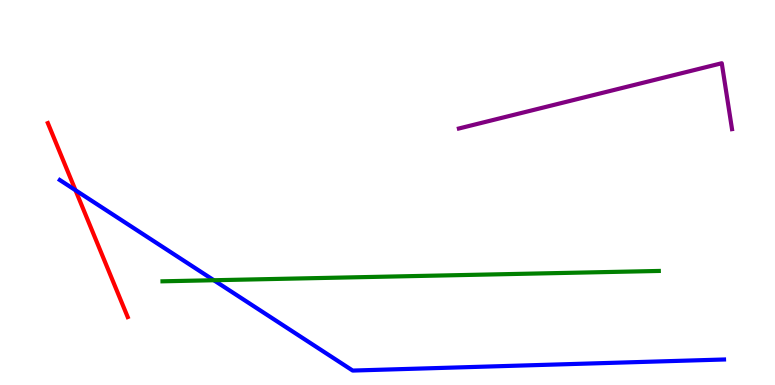[{'lines': ['blue', 'red'], 'intersections': [{'x': 0.974, 'y': 5.06}]}, {'lines': ['green', 'red'], 'intersections': []}, {'lines': ['purple', 'red'], 'intersections': []}, {'lines': ['blue', 'green'], 'intersections': [{'x': 2.76, 'y': 2.72}]}, {'lines': ['blue', 'purple'], 'intersections': []}, {'lines': ['green', 'purple'], 'intersections': []}]